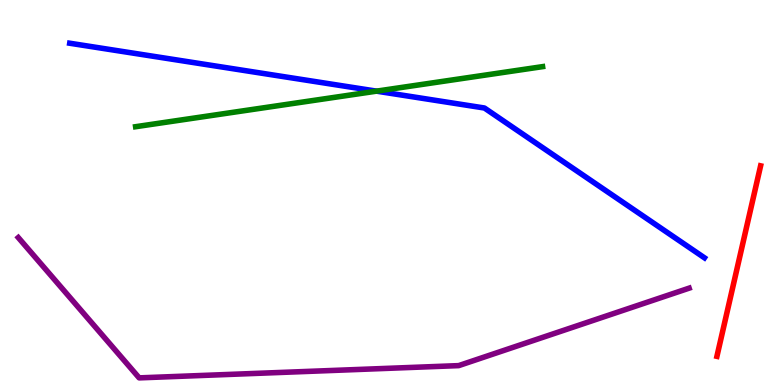[{'lines': ['blue', 'red'], 'intersections': []}, {'lines': ['green', 'red'], 'intersections': []}, {'lines': ['purple', 'red'], 'intersections': []}, {'lines': ['blue', 'green'], 'intersections': [{'x': 4.86, 'y': 7.63}]}, {'lines': ['blue', 'purple'], 'intersections': []}, {'lines': ['green', 'purple'], 'intersections': []}]